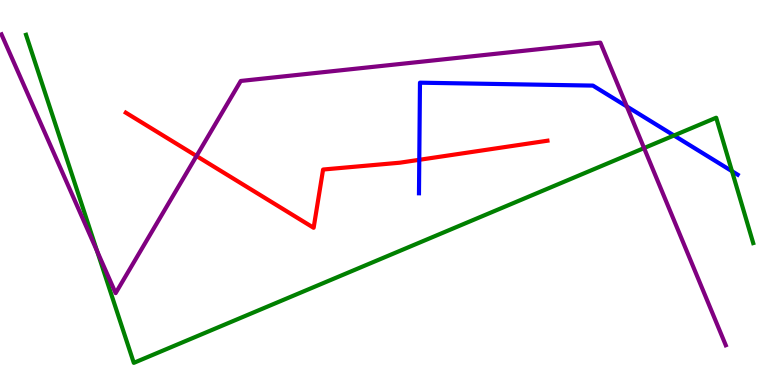[{'lines': ['blue', 'red'], 'intersections': [{'x': 5.41, 'y': 5.85}]}, {'lines': ['green', 'red'], 'intersections': []}, {'lines': ['purple', 'red'], 'intersections': [{'x': 2.54, 'y': 5.95}]}, {'lines': ['blue', 'green'], 'intersections': [{'x': 8.7, 'y': 6.48}, {'x': 9.44, 'y': 5.55}]}, {'lines': ['blue', 'purple'], 'intersections': [{'x': 8.09, 'y': 7.23}]}, {'lines': ['green', 'purple'], 'intersections': [{'x': 1.25, 'y': 3.48}, {'x': 8.31, 'y': 6.15}]}]